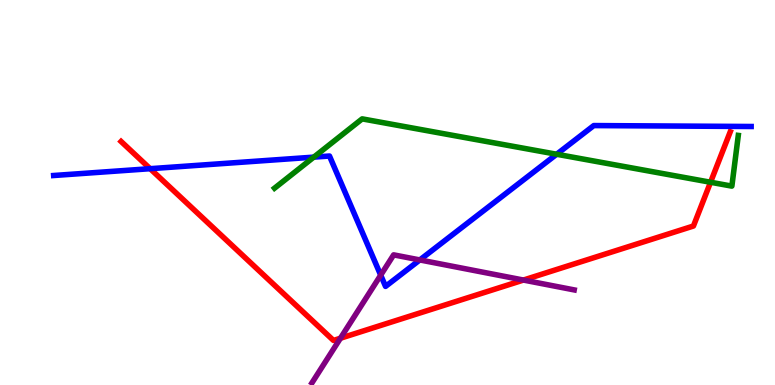[{'lines': ['blue', 'red'], 'intersections': [{'x': 1.94, 'y': 5.62}]}, {'lines': ['green', 'red'], 'intersections': [{'x': 9.17, 'y': 5.27}]}, {'lines': ['purple', 'red'], 'intersections': [{'x': 4.39, 'y': 1.21}, {'x': 6.75, 'y': 2.73}]}, {'lines': ['blue', 'green'], 'intersections': [{'x': 4.05, 'y': 5.92}, {'x': 7.18, 'y': 5.99}]}, {'lines': ['blue', 'purple'], 'intersections': [{'x': 4.91, 'y': 2.85}, {'x': 5.42, 'y': 3.25}]}, {'lines': ['green', 'purple'], 'intersections': []}]